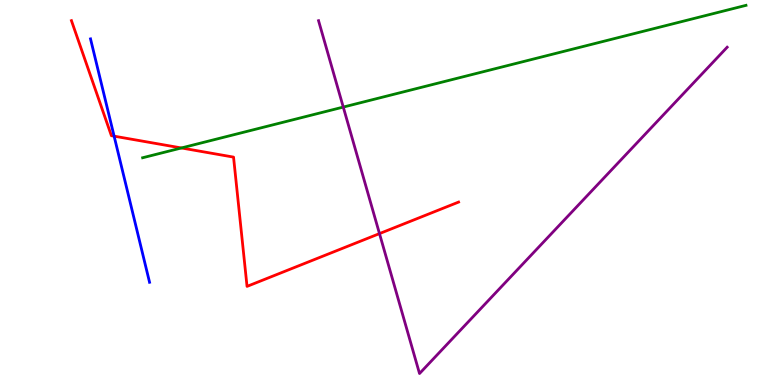[{'lines': ['blue', 'red'], 'intersections': [{'x': 1.47, 'y': 6.46}]}, {'lines': ['green', 'red'], 'intersections': [{'x': 2.34, 'y': 6.16}]}, {'lines': ['purple', 'red'], 'intersections': [{'x': 4.9, 'y': 3.93}]}, {'lines': ['blue', 'green'], 'intersections': []}, {'lines': ['blue', 'purple'], 'intersections': []}, {'lines': ['green', 'purple'], 'intersections': [{'x': 4.43, 'y': 7.22}]}]